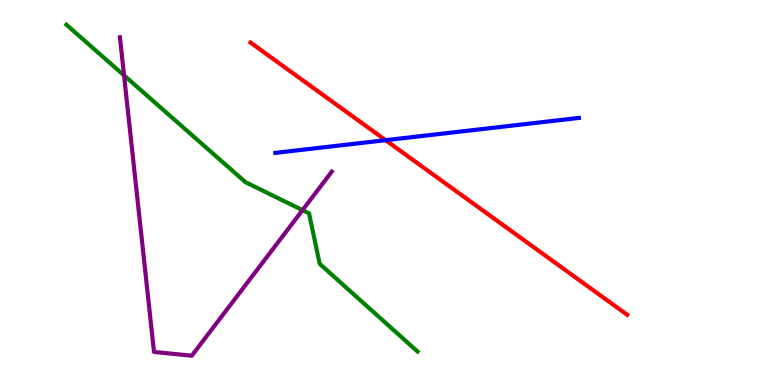[{'lines': ['blue', 'red'], 'intersections': [{'x': 4.98, 'y': 6.36}]}, {'lines': ['green', 'red'], 'intersections': []}, {'lines': ['purple', 'red'], 'intersections': []}, {'lines': ['blue', 'green'], 'intersections': []}, {'lines': ['blue', 'purple'], 'intersections': []}, {'lines': ['green', 'purple'], 'intersections': [{'x': 1.6, 'y': 8.04}, {'x': 3.9, 'y': 4.54}]}]